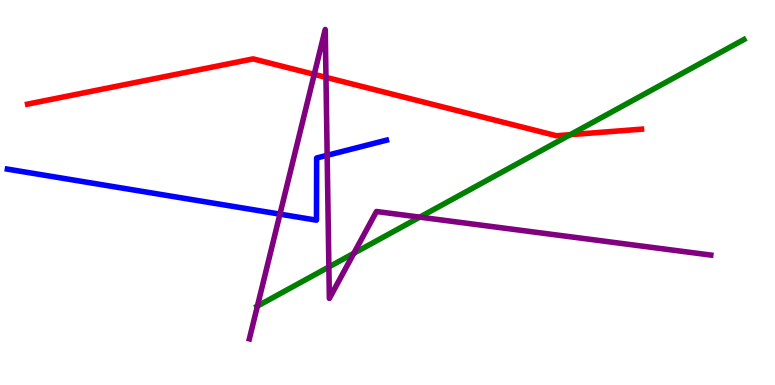[{'lines': ['blue', 'red'], 'intersections': []}, {'lines': ['green', 'red'], 'intersections': [{'x': 7.36, 'y': 6.5}]}, {'lines': ['purple', 'red'], 'intersections': [{'x': 4.05, 'y': 8.07}, {'x': 4.21, 'y': 7.99}]}, {'lines': ['blue', 'green'], 'intersections': []}, {'lines': ['blue', 'purple'], 'intersections': [{'x': 3.61, 'y': 4.44}, {'x': 4.22, 'y': 5.97}]}, {'lines': ['green', 'purple'], 'intersections': [{'x': 3.32, 'y': 2.05}, {'x': 4.24, 'y': 3.07}, {'x': 4.57, 'y': 3.42}, {'x': 5.42, 'y': 4.36}]}]